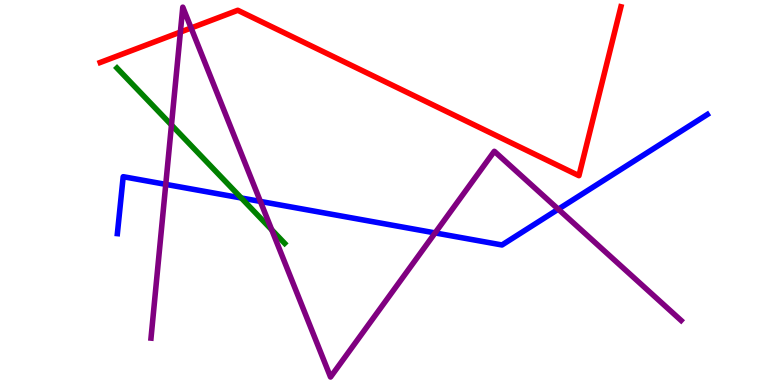[{'lines': ['blue', 'red'], 'intersections': []}, {'lines': ['green', 'red'], 'intersections': []}, {'lines': ['purple', 'red'], 'intersections': [{'x': 2.33, 'y': 9.17}, {'x': 2.47, 'y': 9.27}]}, {'lines': ['blue', 'green'], 'intersections': [{'x': 3.11, 'y': 4.86}]}, {'lines': ['blue', 'purple'], 'intersections': [{'x': 2.14, 'y': 5.21}, {'x': 3.36, 'y': 4.77}, {'x': 5.61, 'y': 3.95}, {'x': 7.2, 'y': 4.57}]}, {'lines': ['green', 'purple'], 'intersections': [{'x': 2.21, 'y': 6.75}, {'x': 3.51, 'y': 4.03}]}]